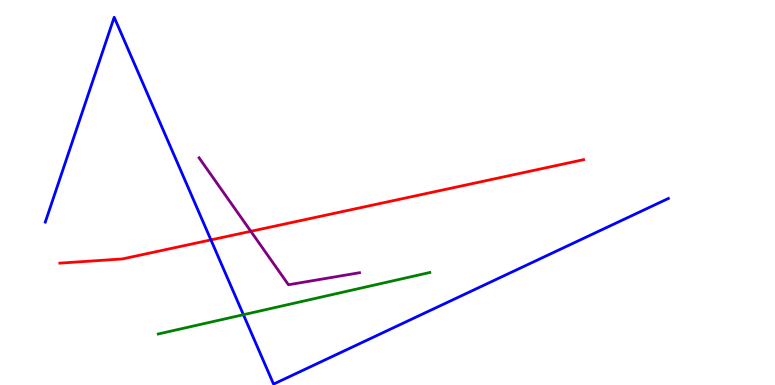[{'lines': ['blue', 'red'], 'intersections': [{'x': 2.72, 'y': 3.77}]}, {'lines': ['green', 'red'], 'intersections': []}, {'lines': ['purple', 'red'], 'intersections': [{'x': 3.24, 'y': 3.99}]}, {'lines': ['blue', 'green'], 'intersections': [{'x': 3.14, 'y': 1.83}]}, {'lines': ['blue', 'purple'], 'intersections': []}, {'lines': ['green', 'purple'], 'intersections': []}]